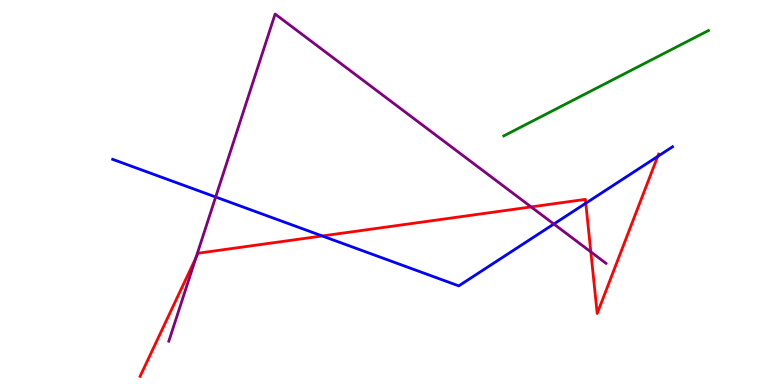[{'lines': ['blue', 'red'], 'intersections': [{'x': 4.16, 'y': 3.87}, {'x': 7.56, 'y': 4.72}, {'x': 8.49, 'y': 5.94}]}, {'lines': ['green', 'red'], 'intersections': []}, {'lines': ['purple', 'red'], 'intersections': [{'x': 2.53, 'y': 3.3}, {'x': 6.85, 'y': 4.63}, {'x': 7.62, 'y': 3.46}]}, {'lines': ['blue', 'green'], 'intersections': []}, {'lines': ['blue', 'purple'], 'intersections': [{'x': 2.78, 'y': 4.88}, {'x': 7.15, 'y': 4.18}]}, {'lines': ['green', 'purple'], 'intersections': []}]